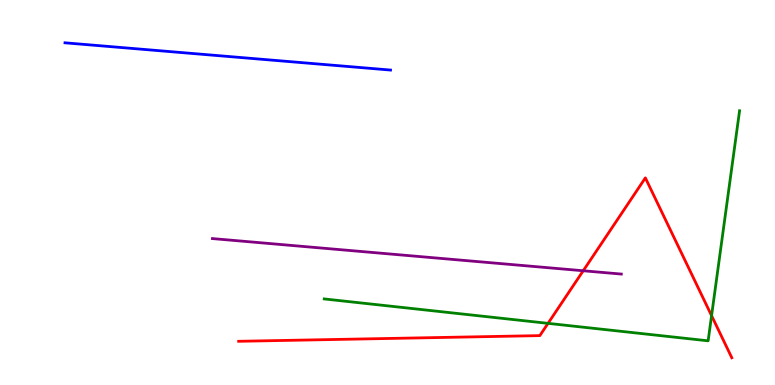[{'lines': ['blue', 'red'], 'intersections': []}, {'lines': ['green', 'red'], 'intersections': [{'x': 7.07, 'y': 1.6}, {'x': 9.18, 'y': 1.8}]}, {'lines': ['purple', 'red'], 'intersections': [{'x': 7.53, 'y': 2.97}]}, {'lines': ['blue', 'green'], 'intersections': []}, {'lines': ['blue', 'purple'], 'intersections': []}, {'lines': ['green', 'purple'], 'intersections': []}]